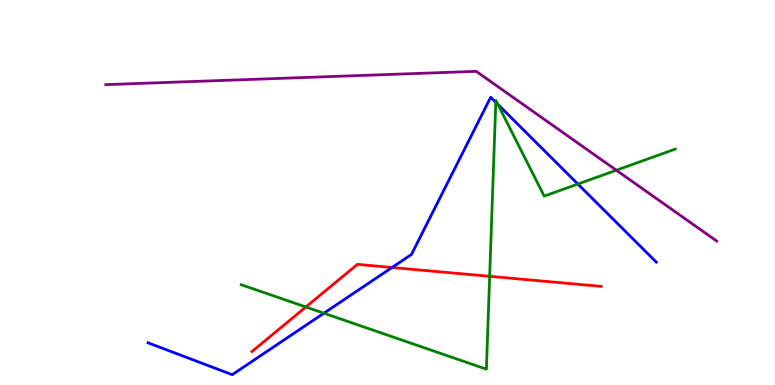[{'lines': ['blue', 'red'], 'intersections': [{'x': 5.06, 'y': 3.05}]}, {'lines': ['green', 'red'], 'intersections': [{'x': 3.95, 'y': 2.03}, {'x': 6.32, 'y': 2.82}]}, {'lines': ['purple', 'red'], 'intersections': []}, {'lines': ['blue', 'green'], 'intersections': [{'x': 4.18, 'y': 1.86}, {'x': 6.4, 'y': 7.34}, {'x': 6.42, 'y': 7.29}, {'x': 7.46, 'y': 5.22}]}, {'lines': ['blue', 'purple'], 'intersections': []}, {'lines': ['green', 'purple'], 'intersections': [{'x': 7.95, 'y': 5.58}]}]